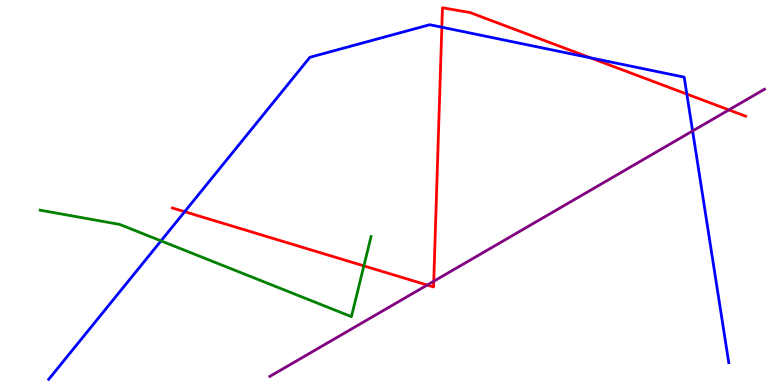[{'lines': ['blue', 'red'], 'intersections': [{'x': 2.38, 'y': 4.5}, {'x': 5.7, 'y': 9.29}, {'x': 7.62, 'y': 8.5}, {'x': 8.86, 'y': 7.56}]}, {'lines': ['green', 'red'], 'intersections': [{'x': 4.7, 'y': 3.09}]}, {'lines': ['purple', 'red'], 'intersections': [{'x': 5.51, 'y': 2.6}, {'x': 5.6, 'y': 2.69}, {'x': 9.41, 'y': 7.15}]}, {'lines': ['blue', 'green'], 'intersections': [{'x': 2.08, 'y': 3.74}]}, {'lines': ['blue', 'purple'], 'intersections': [{'x': 8.94, 'y': 6.6}]}, {'lines': ['green', 'purple'], 'intersections': []}]